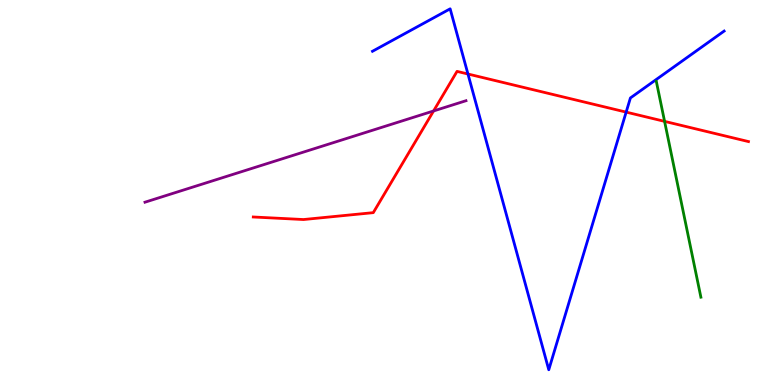[{'lines': ['blue', 'red'], 'intersections': [{'x': 6.04, 'y': 8.08}, {'x': 8.08, 'y': 7.09}]}, {'lines': ['green', 'red'], 'intersections': [{'x': 8.58, 'y': 6.85}]}, {'lines': ['purple', 'red'], 'intersections': [{'x': 5.59, 'y': 7.12}]}, {'lines': ['blue', 'green'], 'intersections': []}, {'lines': ['blue', 'purple'], 'intersections': []}, {'lines': ['green', 'purple'], 'intersections': []}]